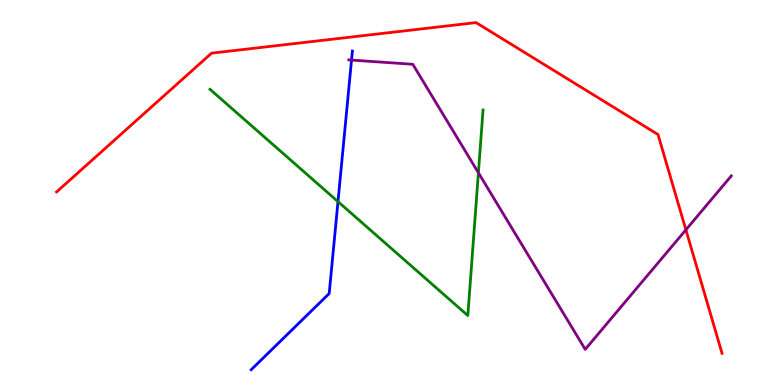[{'lines': ['blue', 'red'], 'intersections': []}, {'lines': ['green', 'red'], 'intersections': []}, {'lines': ['purple', 'red'], 'intersections': [{'x': 8.85, 'y': 4.03}]}, {'lines': ['blue', 'green'], 'intersections': [{'x': 4.36, 'y': 4.76}]}, {'lines': ['blue', 'purple'], 'intersections': [{'x': 4.54, 'y': 8.44}]}, {'lines': ['green', 'purple'], 'intersections': [{'x': 6.17, 'y': 5.51}]}]